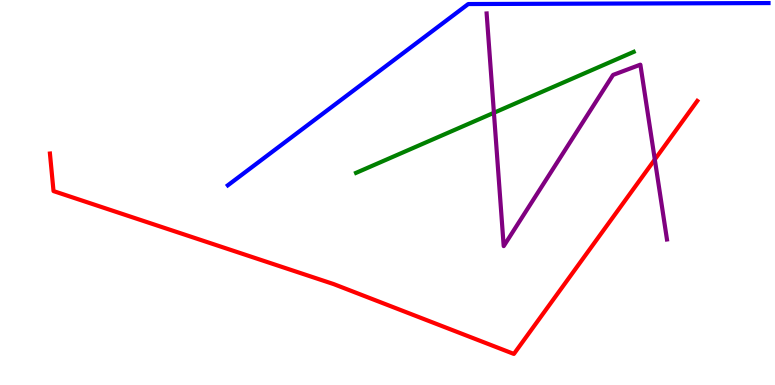[{'lines': ['blue', 'red'], 'intersections': []}, {'lines': ['green', 'red'], 'intersections': []}, {'lines': ['purple', 'red'], 'intersections': [{'x': 8.45, 'y': 5.86}]}, {'lines': ['blue', 'green'], 'intersections': []}, {'lines': ['blue', 'purple'], 'intersections': []}, {'lines': ['green', 'purple'], 'intersections': [{'x': 6.37, 'y': 7.07}]}]